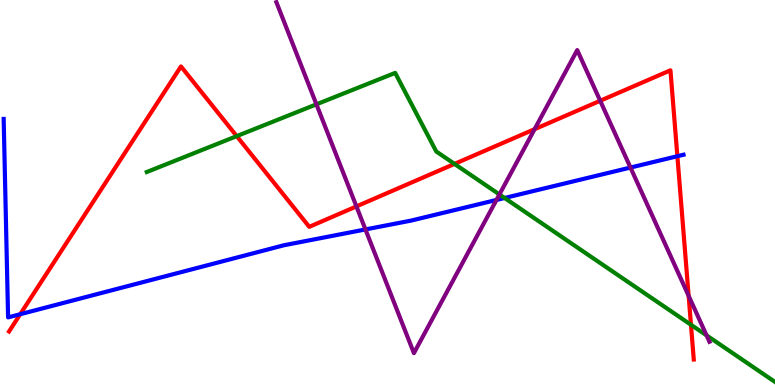[{'lines': ['blue', 'red'], 'intersections': [{'x': 0.261, 'y': 1.84}, {'x': 8.74, 'y': 5.94}]}, {'lines': ['green', 'red'], 'intersections': [{'x': 3.05, 'y': 6.46}, {'x': 5.86, 'y': 5.74}, {'x': 8.92, 'y': 1.56}]}, {'lines': ['purple', 'red'], 'intersections': [{'x': 4.6, 'y': 4.64}, {'x': 6.9, 'y': 6.64}, {'x': 7.74, 'y': 7.38}, {'x': 8.89, 'y': 2.32}]}, {'lines': ['blue', 'green'], 'intersections': [{'x': 6.51, 'y': 4.86}]}, {'lines': ['blue', 'purple'], 'intersections': [{'x': 4.72, 'y': 4.04}, {'x': 6.41, 'y': 4.81}, {'x': 8.14, 'y': 5.65}]}, {'lines': ['green', 'purple'], 'intersections': [{'x': 4.08, 'y': 7.29}, {'x': 6.44, 'y': 4.95}, {'x': 9.12, 'y': 1.29}]}]